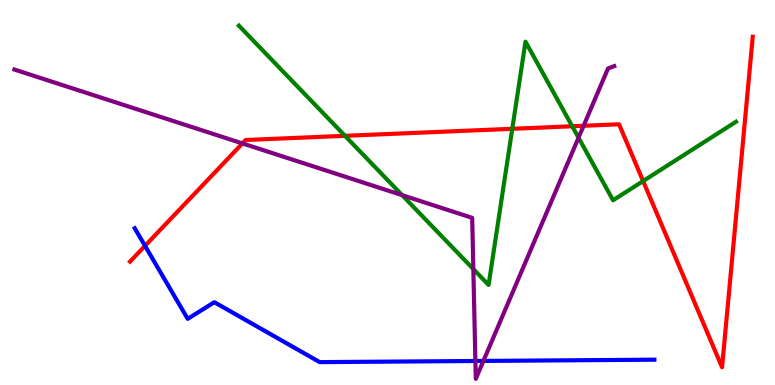[{'lines': ['blue', 'red'], 'intersections': [{'x': 1.87, 'y': 3.61}]}, {'lines': ['green', 'red'], 'intersections': [{'x': 4.45, 'y': 6.47}, {'x': 6.61, 'y': 6.65}, {'x': 7.38, 'y': 6.72}, {'x': 8.3, 'y': 5.3}]}, {'lines': ['purple', 'red'], 'intersections': [{'x': 3.13, 'y': 6.27}, {'x': 7.53, 'y': 6.73}]}, {'lines': ['blue', 'green'], 'intersections': []}, {'lines': ['blue', 'purple'], 'intersections': [{'x': 6.13, 'y': 0.624}, {'x': 6.24, 'y': 0.625}]}, {'lines': ['green', 'purple'], 'intersections': [{'x': 5.19, 'y': 4.93}, {'x': 6.11, 'y': 3.01}, {'x': 7.46, 'y': 6.42}]}]